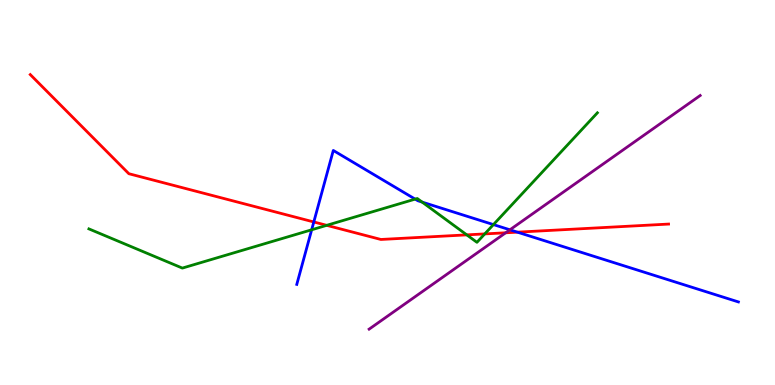[{'lines': ['blue', 'red'], 'intersections': [{'x': 4.05, 'y': 4.23}, {'x': 6.68, 'y': 3.97}]}, {'lines': ['green', 'red'], 'intersections': [{'x': 4.22, 'y': 4.15}, {'x': 6.02, 'y': 3.9}, {'x': 6.26, 'y': 3.92}]}, {'lines': ['purple', 'red'], 'intersections': [{'x': 6.52, 'y': 3.95}]}, {'lines': ['blue', 'green'], 'intersections': [{'x': 4.02, 'y': 4.03}, {'x': 5.36, 'y': 4.83}, {'x': 5.45, 'y': 4.75}, {'x': 6.37, 'y': 4.17}]}, {'lines': ['blue', 'purple'], 'intersections': [{'x': 6.58, 'y': 4.03}]}, {'lines': ['green', 'purple'], 'intersections': []}]